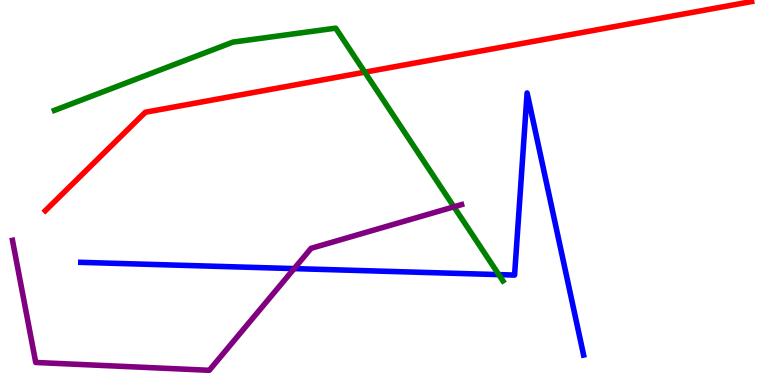[{'lines': ['blue', 'red'], 'intersections': []}, {'lines': ['green', 'red'], 'intersections': [{'x': 4.71, 'y': 8.13}]}, {'lines': ['purple', 'red'], 'intersections': []}, {'lines': ['blue', 'green'], 'intersections': [{'x': 6.44, 'y': 2.87}]}, {'lines': ['blue', 'purple'], 'intersections': [{'x': 3.8, 'y': 3.02}]}, {'lines': ['green', 'purple'], 'intersections': [{'x': 5.86, 'y': 4.63}]}]